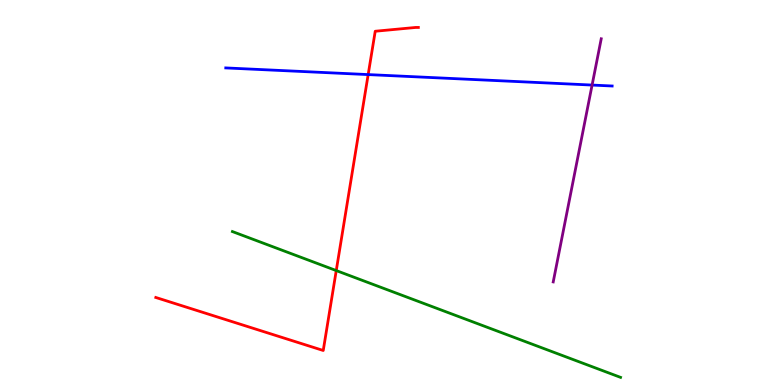[{'lines': ['blue', 'red'], 'intersections': [{'x': 4.75, 'y': 8.06}]}, {'lines': ['green', 'red'], 'intersections': [{'x': 4.34, 'y': 2.97}]}, {'lines': ['purple', 'red'], 'intersections': []}, {'lines': ['blue', 'green'], 'intersections': []}, {'lines': ['blue', 'purple'], 'intersections': [{'x': 7.64, 'y': 7.79}]}, {'lines': ['green', 'purple'], 'intersections': []}]